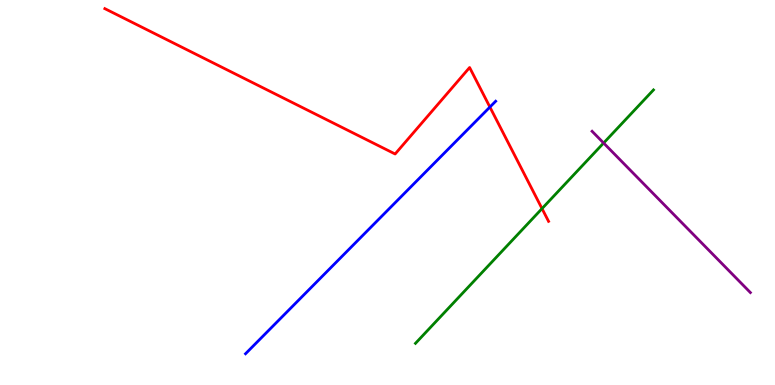[{'lines': ['blue', 'red'], 'intersections': [{'x': 6.32, 'y': 7.22}]}, {'lines': ['green', 'red'], 'intersections': [{'x': 6.99, 'y': 4.58}]}, {'lines': ['purple', 'red'], 'intersections': []}, {'lines': ['blue', 'green'], 'intersections': []}, {'lines': ['blue', 'purple'], 'intersections': []}, {'lines': ['green', 'purple'], 'intersections': [{'x': 7.79, 'y': 6.29}]}]